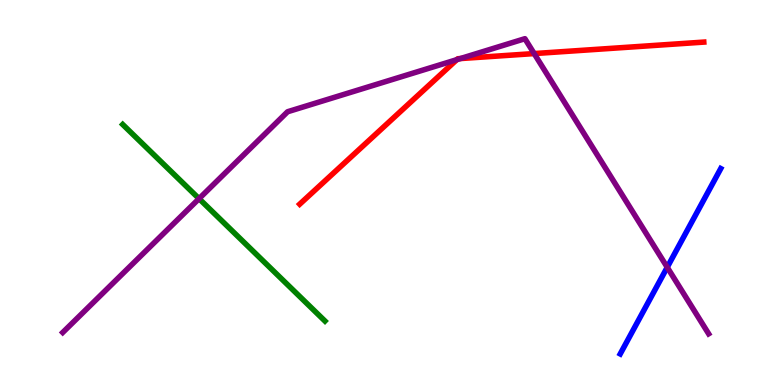[{'lines': ['blue', 'red'], 'intersections': []}, {'lines': ['green', 'red'], 'intersections': []}, {'lines': ['purple', 'red'], 'intersections': [{'x': 5.89, 'y': 8.45}, {'x': 5.94, 'y': 8.48}, {'x': 6.89, 'y': 8.61}]}, {'lines': ['blue', 'green'], 'intersections': []}, {'lines': ['blue', 'purple'], 'intersections': [{'x': 8.61, 'y': 3.06}]}, {'lines': ['green', 'purple'], 'intersections': [{'x': 2.57, 'y': 4.84}]}]